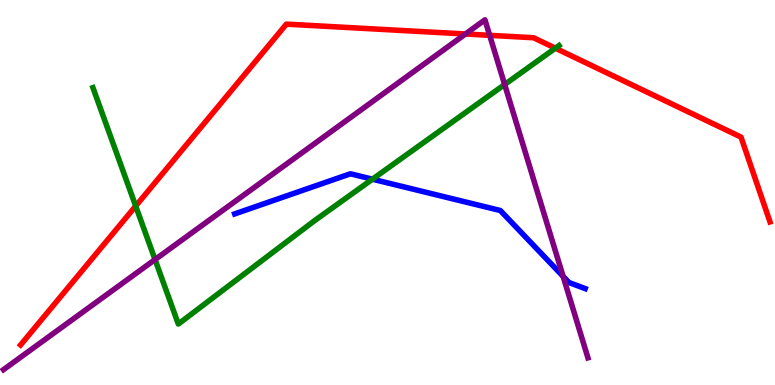[{'lines': ['blue', 'red'], 'intersections': []}, {'lines': ['green', 'red'], 'intersections': [{'x': 1.75, 'y': 4.65}, {'x': 7.17, 'y': 8.75}]}, {'lines': ['purple', 'red'], 'intersections': [{'x': 6.01, 'y': 9.12}, {'x': 6.32, 'y': 9.08}]}, {'lines': ['blue', 'green'], 'intersections': [{'x': 4.81, 'y': 5.35}]}, {'lines': ['blue', 'purple'], 'intersections': [{'x': 7.27, 'y': 2.82}]}, {'lines': ['green', 'purple'], 'intersections': [{'x': 2.0, 'y': 3.26}, {'x': 6.51, 'y': 7.8}]}]